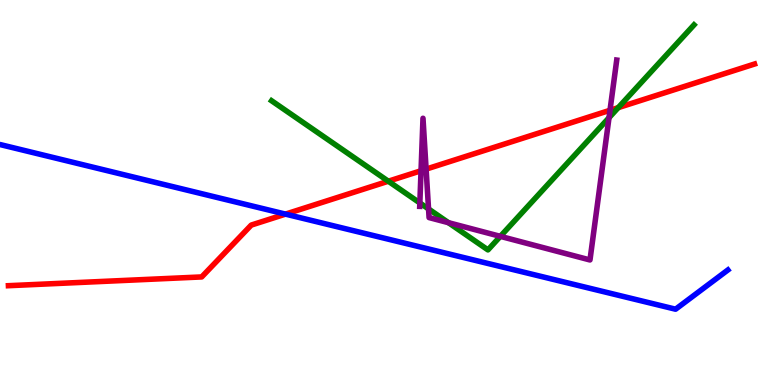[{'lines': ['blue', 'red'], 'intersections': [{'x': 3.68, 'y': 4.44}]}, {'lines': ['green', 'red'], 'intersections': [{'x': 5.01, 'y': 5.29}, {'x': 7.98, 'y': 7.2}]}, {'lines': ['purple', 'red'], 'intersections': [{'x': 5.43, 'y': 5.57}, {'x': 5.5, 'y': 5.61}, {'x': 7.87, 'y': 7.14}]}, {'lines': ['blue', 'green'], 'intersections': []}, {'lines': ['blue', 'purple'], 'intersections': []}, {'lines': ['green', 'purple'], 'intersections': [{'x': 5.42, 'y': 4.73}, {'x': 5.53, 'y': 4.57}, {'x': 5.79, 'y': 4.22}, {'x': 6.46, 'y': 3.86}, {'x': 7.86, 'y': 6.94}]}]